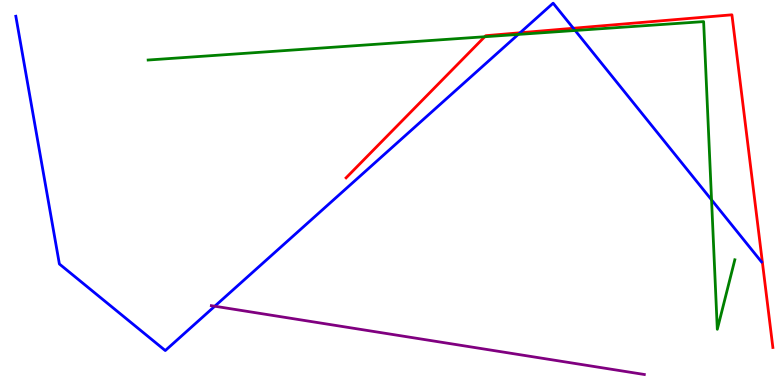[{'lines': ['blue', 'red'], 'intersections': [{'x': 6.71, 'y': 9.15}, {'x': 7.4, 'y': 9.27}]}, {'lines': ['green', 'red'], 'intersections': [{'x': 6.25, 'y': 9.05}]}, {'lines': ['purple', 'red'], 'intersections': []}, {'lines': ['blue', 'green'], 'intersections': [{'x': 6.69, 'y': 9.11}, {'x': 7.42, 'y': 9.21}, {'x': 9.18, 'y': 4.81}]}, {'lines': ['blue', 'purple'], 'intersections': [{'x': 2.77, 'y': 2.05}]}, {'lines': ['green', 'purple'], 'intersections': []}]